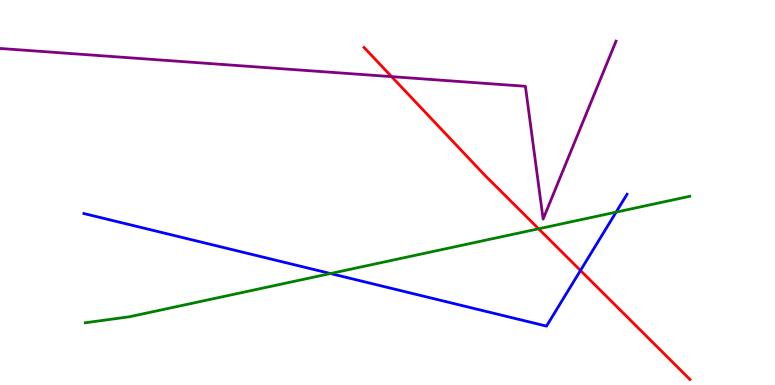[{'lines': ['blue', 'red'], 'intersections': [{'x': 7.49, 'y': 2.97}]}, {'lines': ['green', 'red'], 'intersections': [{'x': 6.95, 'y': 4.06}]}, {'lines': ['purple', 'red'], 'intersections': [{'x': 5.05, 'y': 8.01}]}, {'lines': ['blue', 'green'], 'intersections': [{'x': 4.26, 'y': 2.9}, {'x': 7.95, 'y': 4.49}]}, {'lines': ['blue', 'purple'], 'intersections': []}, {'lines': ['green', 'purple'], 'intersections': []}]